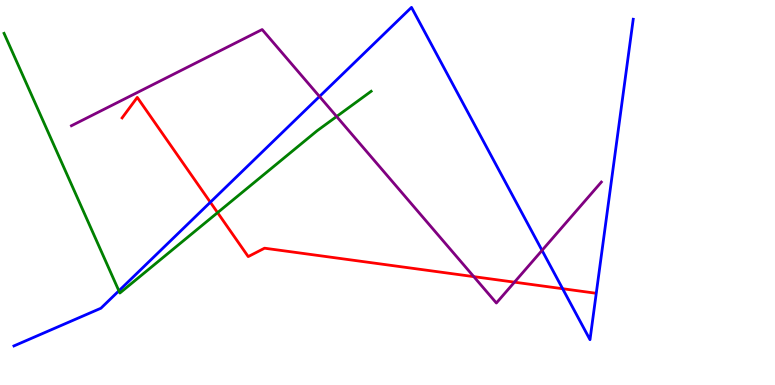[{'lines': ['blue', 'red'], 'intersections': [{'x': 2.71, 'y': 4.75}, {'x': 7.26, 'y': 2.5}]}, {'lines': ['green', 'red'], 'intersections': [{'x': 2.81, 'y': 4.48}]}, {'lines': ['purple', 'red'], 'intersections': [{'x': 6.11, 'y': 2.81}, {'x': 6.64, 'y': 2.67}]}, {'lines': ['blue', 'green'], 'intersections': [{'x': 1.53, 'y': 2.45}]}, {'lines': ['blue', 'purple'], 'intersections': [{'x': 4.12, 'y': 7.49}, {'x': 6.99, 'y': 3.5}]}, {'lines': ['green', 'purple'], 'intersections': [{'x': 4.34, 'y': 6.97}]}]